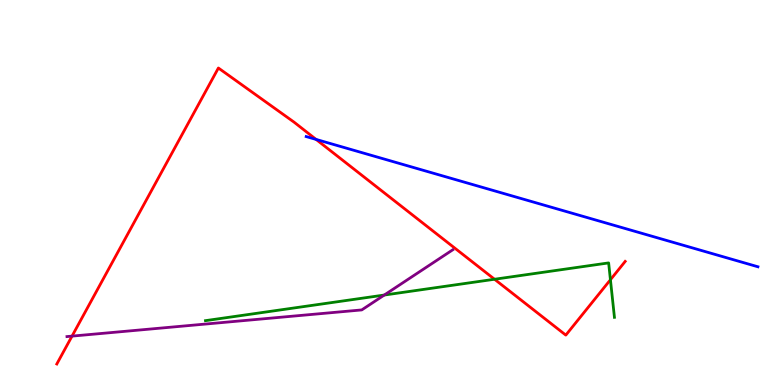[{'lines': ['blue', 'red'], 'intersections': [{'x': 4.08, 'y': 6.38}]}, {'lines': ['green', 'red'], 'intersections': [{'x': 6.38, 'y': 2.75}, {'x': 7.88, 'y': 2.73}]}, {'lines': ['purple', 'red'], 'intersections': [{'x': 0.929, 'y': 1.27}]}, {'lines': ['blue', 'green'], 'intersections': []}, {'lines': ['blue', 'purple'], 'intersections': []}, {'lines': ['green', 'purple'], 'intersections': [{'x': 4.96, 'y': 2.34}]}]